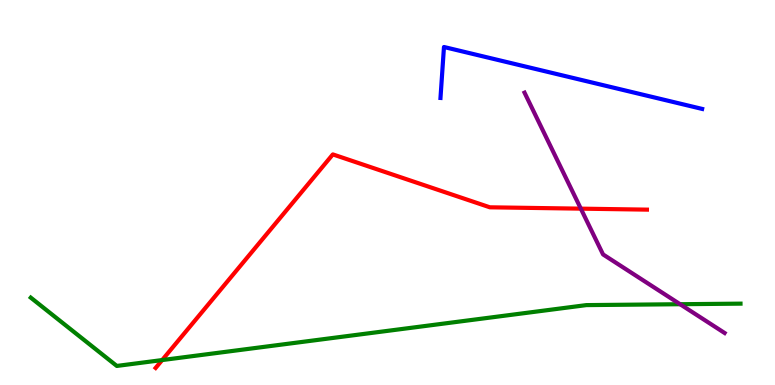[{'lines': ['blue', 'red'], 'intersections': []}, {'lines': ['green', 'red'], 'intersections': [{'x': 2.09, 'y': 0.648}]}, {'lines': ['purple', 'red'], 'intersections': [{'x': 7.49, 'y': 4.58}]}, {'lines': ['blue', 'green'], 'intersections': []}, {'lines': ['blue', 'purple'], 'intersections': []}, {'lines': ['green', 'purple'], 'intersections': [{'x': 8.78, 'y': 2.1}]}]